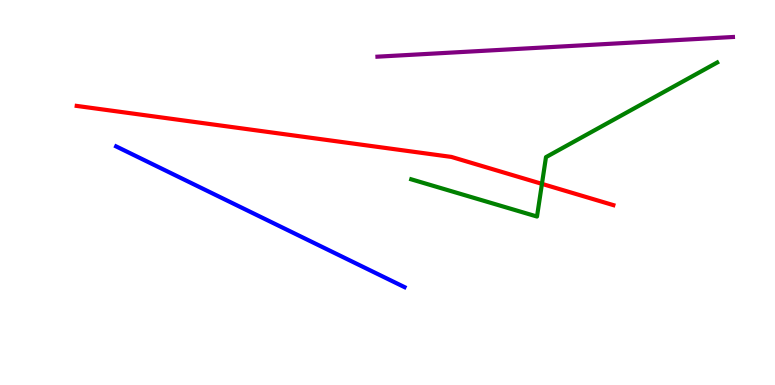[{'lines': ['blue', 'red'], 'intersections': []}, {'lines': ['green', 'red'], 'intersections': [{'x': 6.99, 'y': 5.22}]}, {'lines': ['purple', 'red'], 'intersections': []}, {'lines': ['blue', 'green'], 'intersections': []}, {'lines': ['blue', 'purple'], 'intersections': []}, {'lines': ['green', 'purple'], 'intersections': []}]